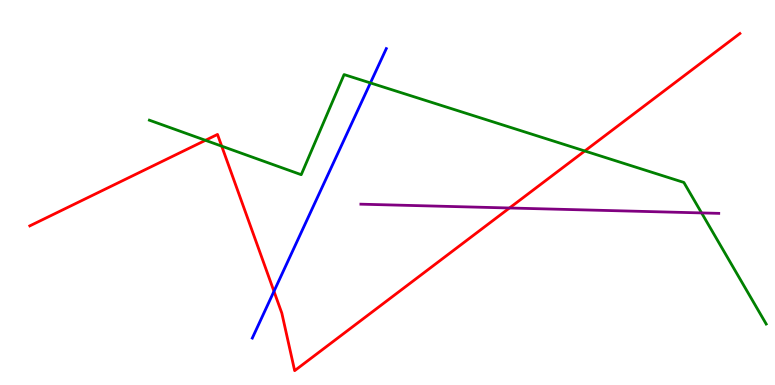[{'lines': ['blue', 'red'], 'intersections': [{'x': 3.54, 'y': 2.43}]}, {'lines': ['green', 'red'], 'intersections': [{'x': 2.65, 'y': 6.36}, {'x': 2.86, 'y': 6.2}, {'x': 7.55, 'y': 6.08}]}, {'lines': ['purple', 'red'], 'intersections': [{'x': 6.57, 'y': 4.6}]}, {'lines': ['blue', 'green'], 'intersections': [{'x': 4.78, 'y': 7.85}]}, {'lines': ['blue', 'purple'], 'intersections': []}, {'lines': ['green', 'purple'], 'intersections': [{'x': 9.05, 'y': 4.47}]}]